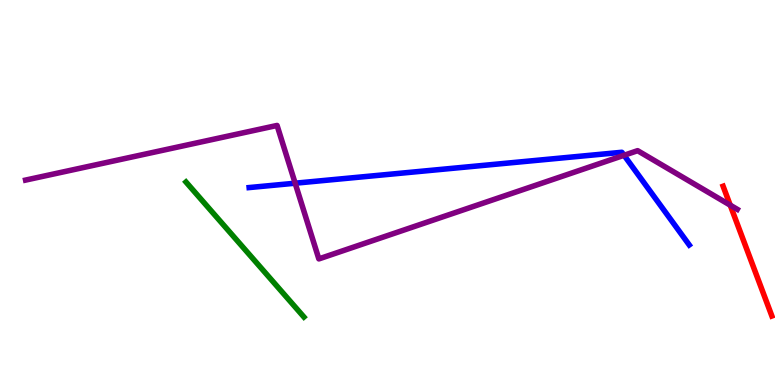[{'lines': ['blue', 'red'], 'intersections': []}, {'lines': ['green', 'red'], 'intersections': []}, {'lines': ['purple', 'red'], 'intersections': [{'x': 9.42, 'y': 4.67}]}, {'lines': ['blue', 'green'], 'intersections': []}, {'lines': ['blue', 'purple'], 'intersections': [{'x': 3.81, 'y': 5.24}, {'x': 8.05, 'y': 5.97}]}, {'lines': ['green', 'purple'], 'intersections': []}]